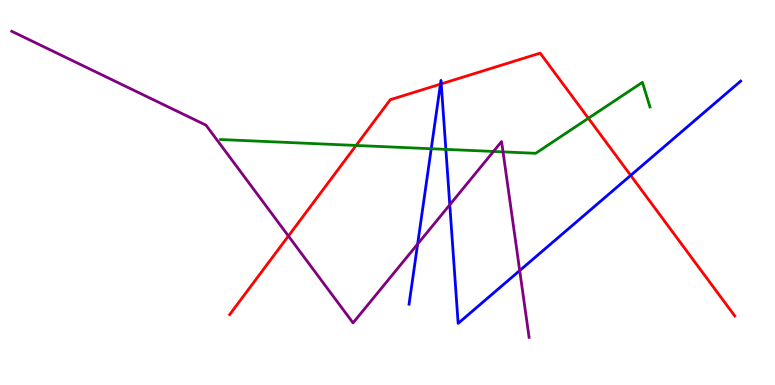[{'lines': ['blue', 'red'], 'intersections': [{'x': 5.68, 'y': 7.81}, {'x': 5.69, 'y': 7.82}, {'x': 8.14, 'y': 5.44}]}, {'lines': ['green', 'red'], 'intersections': [{'x': 4.59, 'y': 6.22}, {'x': 7.59, 'y': 6.93}]}, {'lines': ['purple', 'red'], 'intersections': [{'x': 3.72, 'y': 3.87}]}, {'lines': ['blue', 'green'], 'intersections': [{'x': 5.56, 'y': 6.14}, {'x': 5.75, 'y': 6.12}]}, {'lines': ['blue', 'purple'], 'intersections': [{'x': 5.39, 'y': 3.66}, {'x': 5.8, 'y': 4.68}, {'x': 6.71, 'y': 2.97}]}, {'lines': ['green', 'purple'], 'intersections': [{'x': 6.37, 'y': 6.07}, {'x': 6.49, 'y': 6.06}]}]